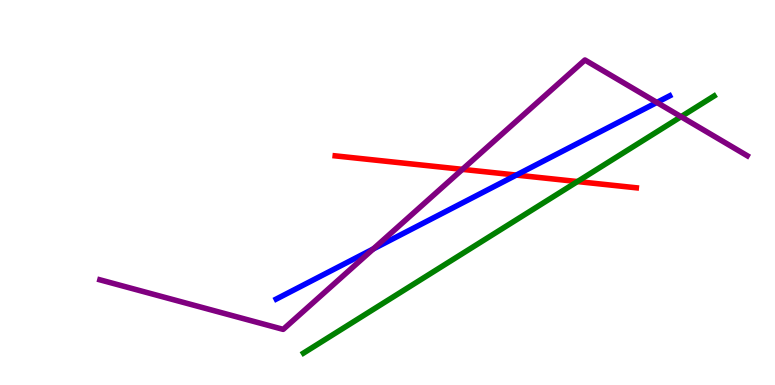[{'lines': ['blue', 'red'], 'intersections': [{'x': 6.66, 'y': 5.45}]}, {'lines': ['green', 'red'], 'intersections': [{'x': 7.45, 'y': 5.28}]}, {'lines': ['purple', 'red'], 'intersections': [{'x': 5.97, 'y': 5.6}]}, {'lines': ['blue', 'green'], 'intersections': []}, {'lines': ['blue', 'purple'], 'intersections': [{'x': 4.82, 'y': 3.53}, {'x': 8.48, 'y': 7.34}]}, {'lines': ['green', 'purple'], 'intersections': [{'x': 8.79, 'y': 6.97}]}]